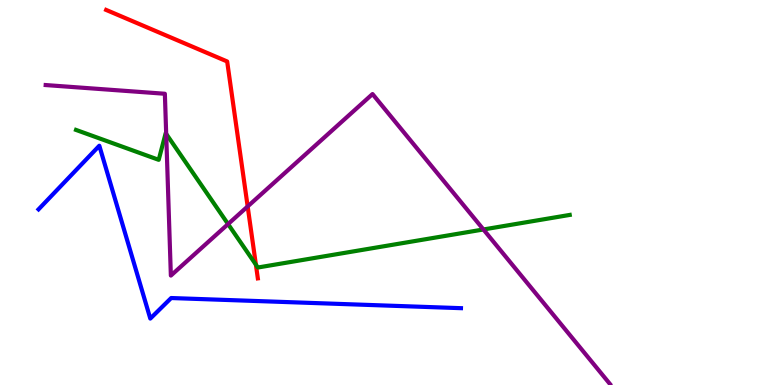[{'lines': ['blue', 'red'], 'intersections': []}, {'lines': ['green', 'red'], 'intersections': [{'x': 3.3, 'y': 3.13}]}, {'lines': ['purple', 'red'], 'intersections': [{'x': 3.2, 'y': 4.64}]}, {'lines': ['blue', 'green'], 'intersections': []}, {'lines': ['blue', 'purple'], 'intersections': []}, {'lines': ['green', 'purple'], 'intersections': [{'x': 2.14, 'y': 6.52}, {'x': 2.94, 'y': 4.18}, {'x': 6.24, 'y': 4.04}]}]